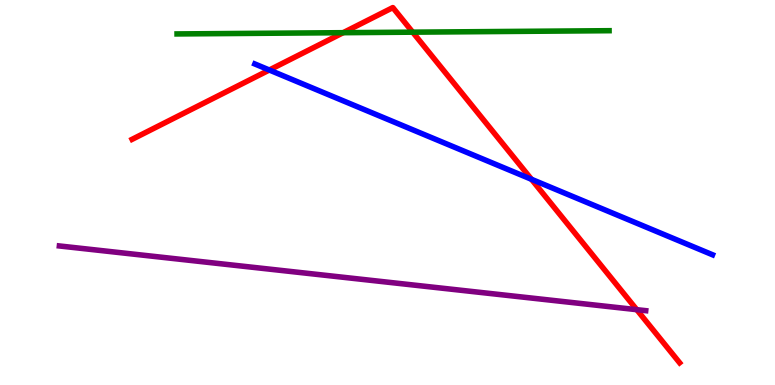[{'lines': ['blue', 'red'], 'intersections': [{'x': 3.48, 'y': 8.18}, {'x': 6.86, 'y': 5.34}]}, {'lines': ['green', 'red'], 'intersections': [{'x': 4.43, 'y': 9.15}, {'x': 5.32, 'y': 9.16}]}, {'lines': ['purple', 'red'], 'intersections': [{'x': 8.22, 'y': 1.96}]}, {'lines': ['blue', 'green'], 'intersections': []}, {'lines': ['blue', 'purple'], 'intersections': []}, {'lines': ['green', 'purple'], 'intersections': []}]